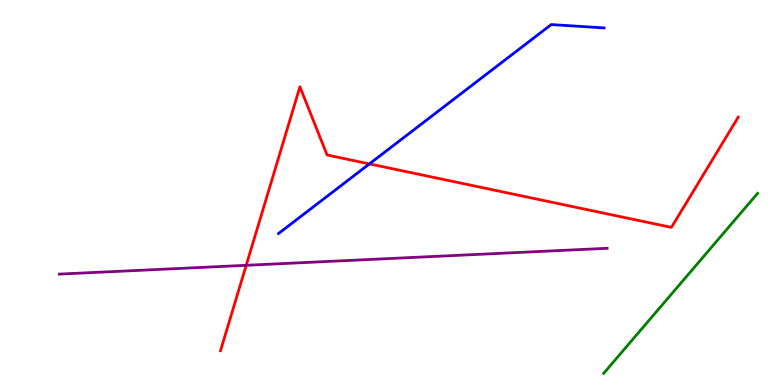[{'lines': ['blue', 'red'], 'intersections': [{'x': 4.77, 'y': 5.74}]}, {'lines': ['green', 'red'], 'intersections': []}, {'lines': ['purple', 'red'], 'intersections': [{'x': 3.18, 'y': 3.11}]}, {'lines': ['blue', 'green'], 'intersections': []}, {'lines': ['blue', 'purple'], 'intersections': []}, {'lines': ['green', 'purple'], 'intersections': []}]